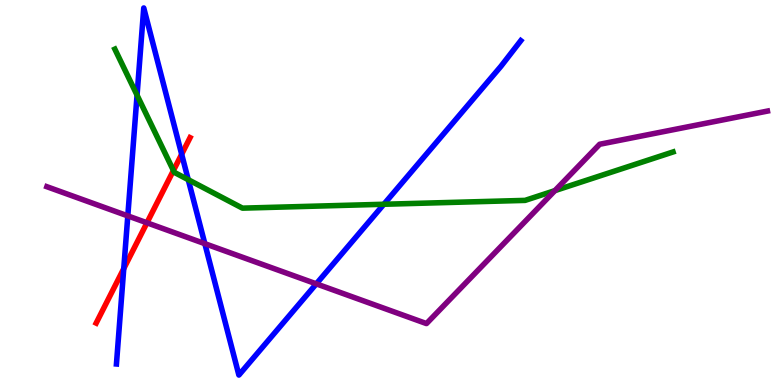[{'lines': ['blue', 'red'], 'intersections': [{'x': 1.6, 'y': 3.02}, {'x': 2.34, 'y': 5.99}]}, {'lines': ['green', 'red'], 'intersections': [{'x': 2.24, 'y': 5.57}]}, {'lines': ['purple', 'red'], 'intersections': [{'x': 1.9, 'y': 4.21}]}, {'lines': ['blue', 'green'], 'intersections': [{'x': 1.77, 'y': 7.53}, {'x': 2.43, 'y': 5.33}, {'x': 4.95, 'y': 4.69}]}, {'lines': ['blue', 'purple'], 'intersections': [{'x': 1.65, 'y': 4.39}, {'x': 2.64, 'y': 3.67}, {'x': 4.08, 'y': 2.63}]}, {'lines': ['green', 'purple'], 'intersections': [{'x': 7.16, 'y': 5.05}]}]